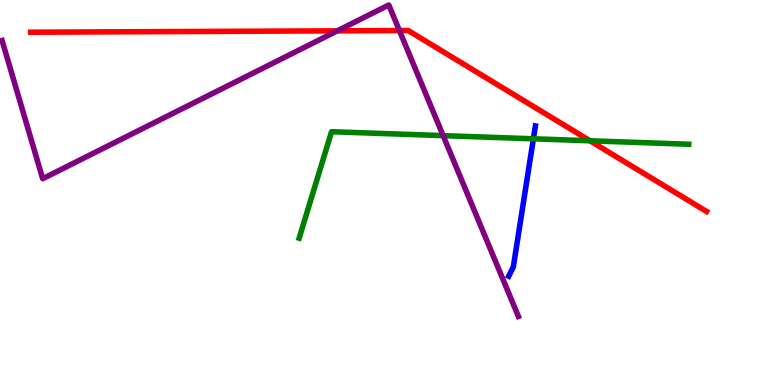[{'lines': ['blue', 'red'], 'intersections': []}, {'lines': ['green', 'red'], 'intersections': [{'x': 7.61, 'y': 6.34}]}, {'lines': ['purple', 'red'], 'intersections': [{'x': 4.35, 'y': 9.2}, {'x': 5.15, 'y': 9.21}]}, {'lines': ['blue', 'green'], 'intersections': [{'x': 6.88, 'y': 6.39}]}, {'lines': ['blue', 'purple'], 'intersections': []}, {'lines': ['green', 'purple'], 'intersections': [{'x': 5.72, 'y': 6.48}]}]